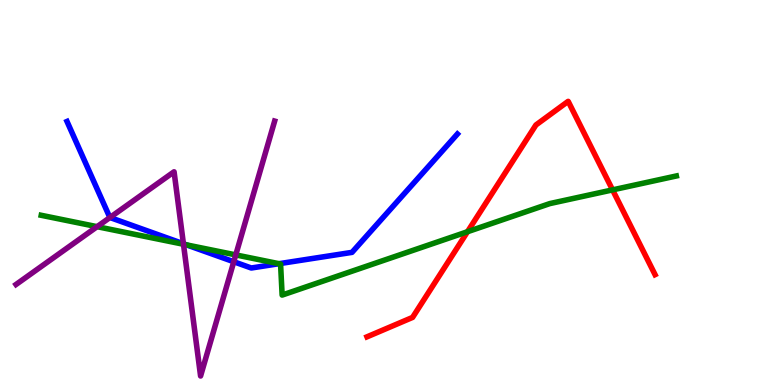[{'lines': ['blue', 'red'], 'intersections': []}, {'lines': ['green', 'red'], 'intersections': [{'x': 6.03, 'y': 3.98}, {'x': 7.9, 'y': 5.07}]}, {'lines': ['purple', 'red'], 'intersections': []}, {'lines': ['blue', 'green'], 'intersections': [{'x': 2.41, 'y': 3.64}, {'x': 3.6, 'y': 3.15}]}, {'lines': ['blue', 'purple'], 'intersections': [{'x': 1.42, 'y': 4.35}, {'x': 2.37, 'y': 3.67}, {'x': 3.02, 'y': 3.2}]}, {'lines': ['green', 'purple'], 'intersections': [{'x': 1.25, 'y': 4.11}, {'x': 2.37, 'y': 3.66}, {'x': 3.04, 'y': 3.38}]}]